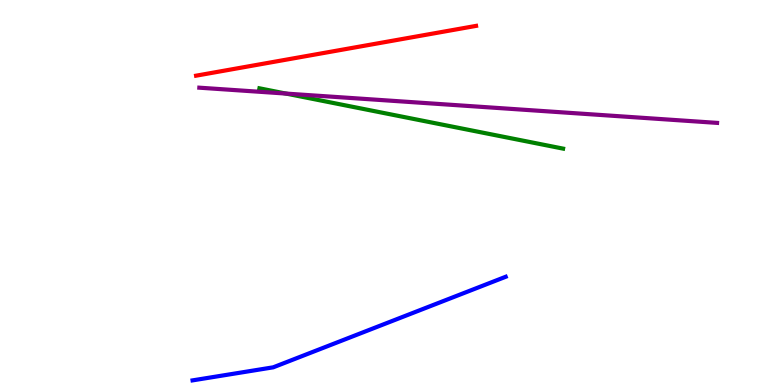[{'lines': ['blue', 'red'], 'intersections': []}, {'lines': ['green', 'red'], 'intersections': []}, {'lines': ['purple', 'red'], 'intersections': []}, {'lines': ['blue', 'green'], 'intersections': []}, {'lines': ['blue', 'purple'], 'intersections': []}, {'lines': ['green', 'purple'], 'intersections': [{'x': 3.69, 'y': 7.57}]}]